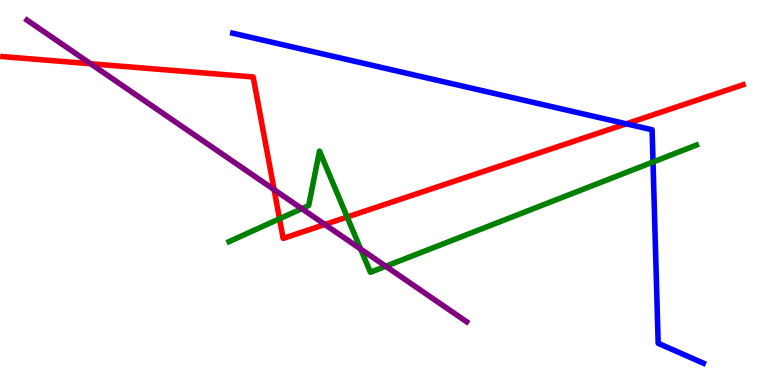[{'lines': ['blue', 'red'], 'intersections': [{'x': 8.08, 'y': 6.78}]}, {'lines': ['green', 'red'], 'intersections': [{'x': 3.61, 'y': 4.32}, {'x': 4.48, 'y': 4.36}]}, {'lines': ['purple', 'red'], 'intersections': [{'x': 1.17, 'y': 8.34}, {'x': 3.54, 'y': 5.07}, {'x': 4.19, 'y': 4.17}]}, {'lines': ['blue', 'green'], 'intersections': [{'x': 8.43, 'y': 5.79}]}, {'lines': ['blue', 'purple'], 'intersections': []}, {'lines': ['green', 'purple'], 'intersections': [{'x': 3.89, 'y': 4.58}, {'x': 4.65, 'y': 3.53}, {'x': 4.98, 'y': 3.08}]}]